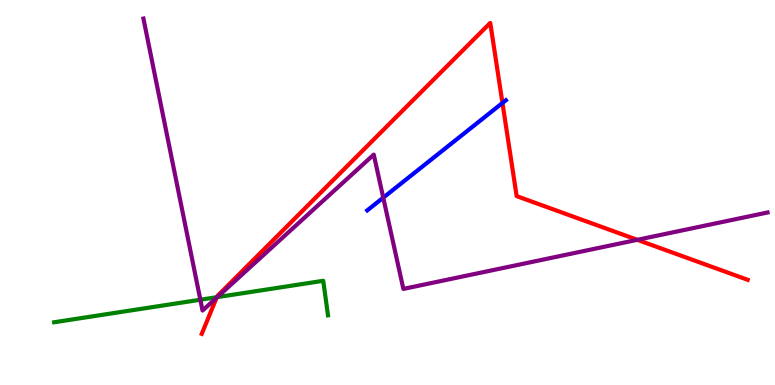[{'lines': ['blue', 'red'], 'intersections': [{'x': 6.48, 'y': 7.33}]}, {'lines': ['green', 'red'], 'intersections': [{'x': 2.8, 'y': 2.28}]}, {'lines': ['purple', 'red'], 'intersections': [{'x': 2.79, 'y': 2.27}, {'x': 8.22, 'y': 3.77}]}, {'lines': ['blue', 'green'], 'intersections': []}, {'lines': ['blue', 'purple'], 'intersections': [{'x': 4.95, 'y': 4.87}]}, {'lines': ['green', 'purple'], 'intersections': [{'x': 2.59, 'y': 2.21}, {'x': 2.8, 'y': 2.28}]}]